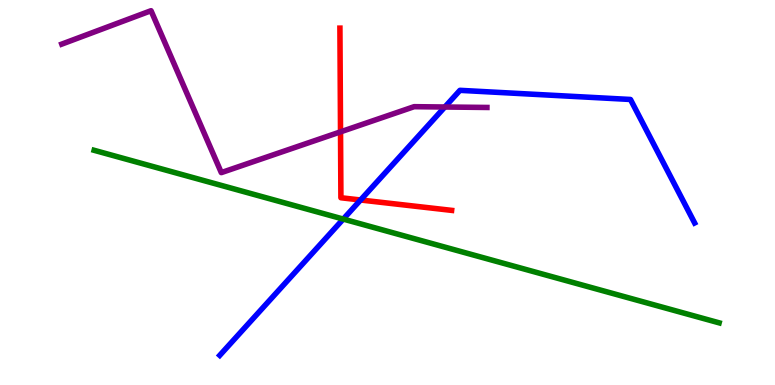[{'lines': ['blue', 'red'], 'intersections': [{'x': 4.65, 'y': 4.81}]}, {'lines': ['green', 'red'], 'intersections': []}, {'lines': ['purple', 'red'], 'intersections': [{'x': 4.39, 'y': 6.58}]}, {'lines': ['blue', 'green'], 'intersections': [{'x': 4.43, 'y': 4.31}]}, {'lines': ['blue', 'purple'], 'intersections': [{'x': 5.74, 'y': 7.22}]}, {'lines': ['green', 'purple'], 'intersections': []}]